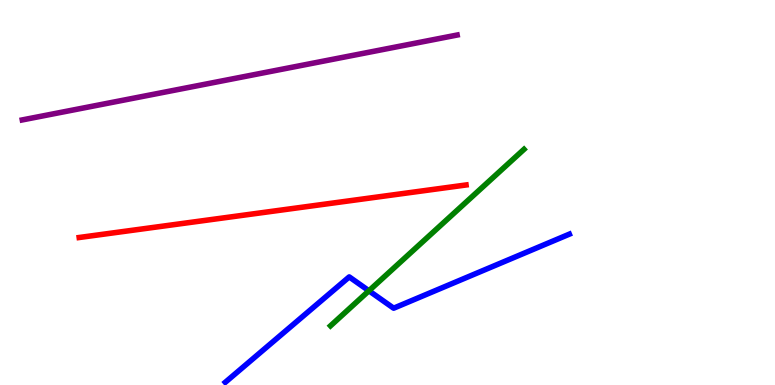[{'lines': ['blue', 'red'], 'intersections': []}, {'lines': ['green', 'red'], 'intersections': []}, {'lines': ['purple', 'red'], 'intersections': []}, {'lines': ['blue', 'green'], 'intersections': [{'x': 4.76, 'y': 2.45}]}, {'lines': ['blue', 'purple'], 'intersections': []}, {'lines': ['green', 'purple'], 'intersections': []}]